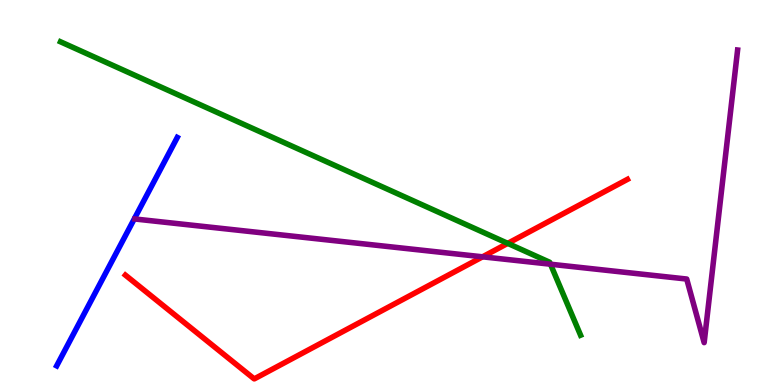[{'lines': ['blue', 'red'], 'intersections': []}, {'lines': ['green', 'red'], 'intersections': [{'x': 6.55, 'y': 3.68}]}, {'lines': ['purple', 'red'], 'intersections': [{'x': 6.23, 'y': 3.33}]}, {'lines': ['blue', 'green'], 'intersections': []}, {'lines': ['blue', 'purple'], 'intersections': []}, {'lines': ['green', 'purple'], 'intersections': [{'x': 7.1, 'y': 3.14}]}]